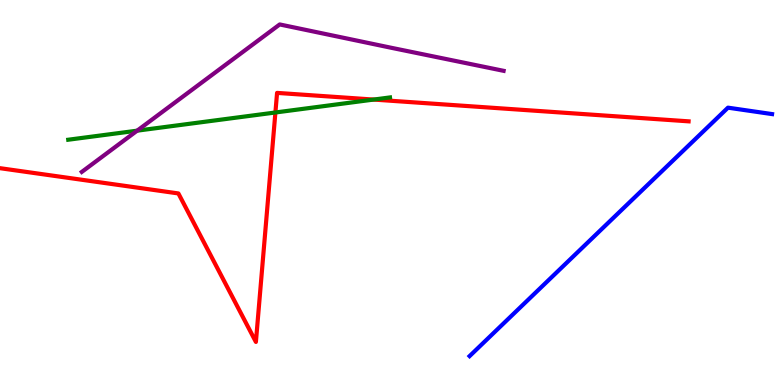[{'lines': ['blue', 'red'], 'intersections': []}, {'lines': ['green', 'red'], 'intersections': [{'x': 3.55, 'y': 7.08}, {'x': 4.82, 'y': 7.41}]}, {'lines': ['purple', 'red'], 'intersections': []}, {'lines': ['blue', 'green'], 'intersections': []}, {'lines': ['blue', 'purple'], 'intersections': []}, {'lines': ['green', 'purple'], 'intersections': [{'x': 1.77, 'y': 6.61}]}]